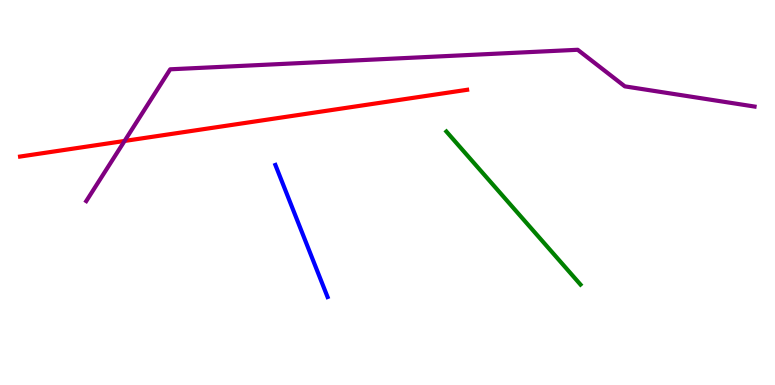[{'lines': ['blue', 'red'], 'intersections': []}, {'lines': ['green', 'red'], 'intersections': []}, {'lines': ['purple', 'red'], 'intersections': [{'x': 1.61, 'y': 6.34}]}, {'lines': ['blue', 'green'], 'intersections': []}, {'lines': ['blue', 'purple'], 'intersections': []}, {'lines': ['green', 'purple'], 'intersections': []}]